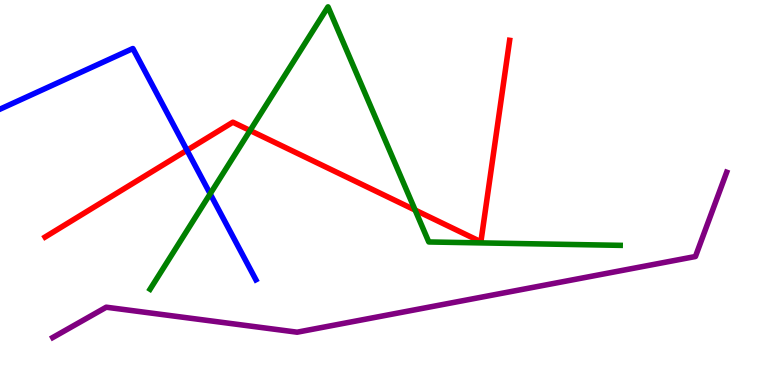[{'lines': ['blue', 'red'], 'intersections': [{'x': 2.41, 'y': 6.1}]}, {'lines': ['green', 'red'], 'intersections': [{'x': 3.23, 'y': 6.61}, {'x': 5.36, 'y': 4.54}]}, {'lines': ['purple', 'red'], 'intersections': []}, {'lines': ['blue', 'green'], 'intersections': [{'x': 2.71, 'y': 4.97}]}, {'lines': ['blue', 'purple'], 'intersections': []}, {'lines': ['green', 'purple'], 'intersections': []}]